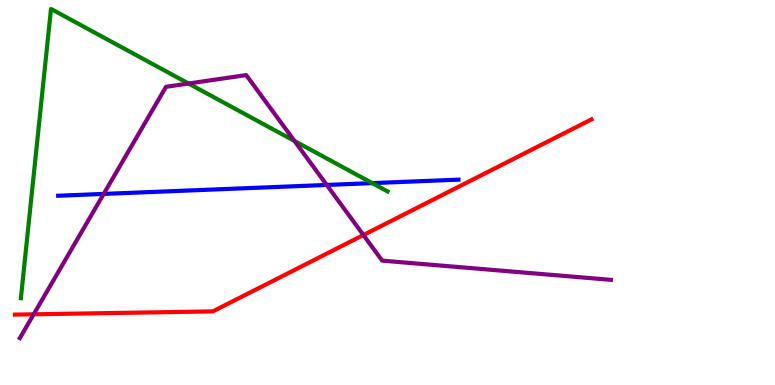[{'lines': ['blue', 'red'], 'intersections': []}, {'lines': ['green', 'red'], 'intersections': []}, {'lines': ['purple', 'red'], 'intersections': [{'x': 0.435, 'y': 1.84}, {'x': 4.69, 'y': 3.89}]}, {'lines': ['blue', 'green'], 'intersections': [{'x': 4.8, 'y': 5.24}]}, {'lines': ['blue', 'purple'], 'intersections': [{'x': 1.34, 'y': 4.96}, {'x': 4.22, 'y': 5.2}]}, {'lines': ['green', 'purple'], 'intersections': [{'x': 2.43, 'y': 7.83}, {'x': 3.8, 'y': 6.34}]}]